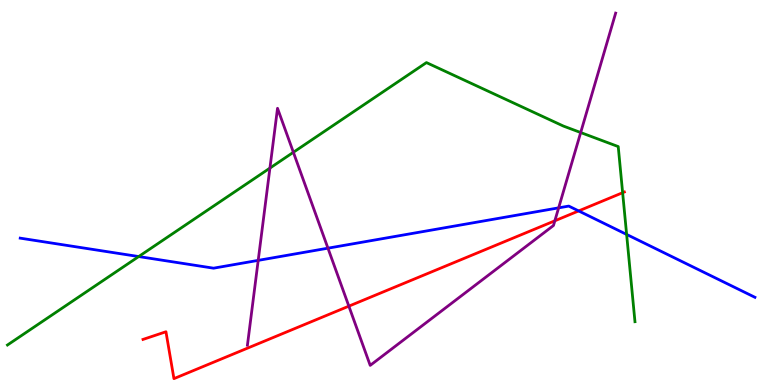[{'lines': ['blue', 'red'], 'intersections': [{'x': 7.47, 'y': 4.52}]}, {'lines': ['green', 'red'], 'intersections': [{'x': 8.03, 'y': 4.99}]}, {'lines': ['purple', 'red'], 'intersections': [{'x': 4.5, 'y': 2.05}, {'x': 7.16, 'y': 4.27}]}, {'lines': ['blue', 'green'], 'intersections': [{'x': 1.79, 'y': 3.34}, {'x': 8.09, 'y': 3.91}]}, {'lines': ['blue', 'purple'], 'intersections': [{'x': 3.33, 'y': 3.24}, {'x': 4.23, 'y': 3.55}, {'x': 7.21, 'y': 4.6}]}, {'lines': ['green', 'purple'], 'intersections': [{'x': 3.48, 'y': 5.63}, {'x': 3.79, 'y': 6.04}, {'x': 7.49, 'y': 6.56}]}]